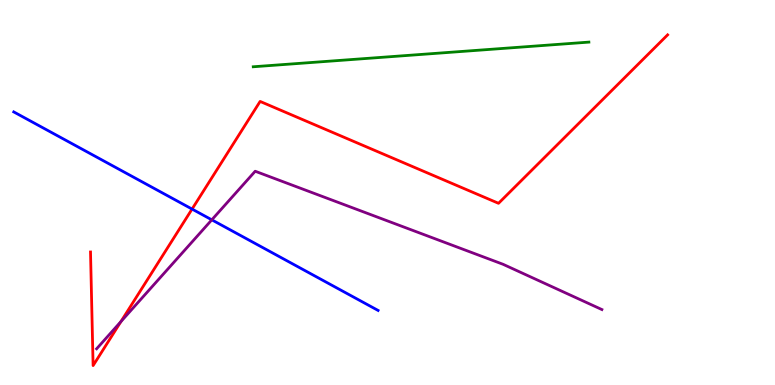[{'lines': ['blue', 'red'], 'intersections': [{'x': 2.48, 'y': 4.57}]}, {'lines': ['green', 'red'], 'intersections': []}, {'lines': ['purple', 'red'], 'intersections': [{'x': 1.56, 'y': 1.65}]}, {'lines': ['blue', 'green'], 'intersections': []}, {'lines': ['blue', 'purple'], 'intersections': [{'x': 2.73, 'y': 4.29}]}, {'lines': ['green', 'purple'], 'intersections': []}]